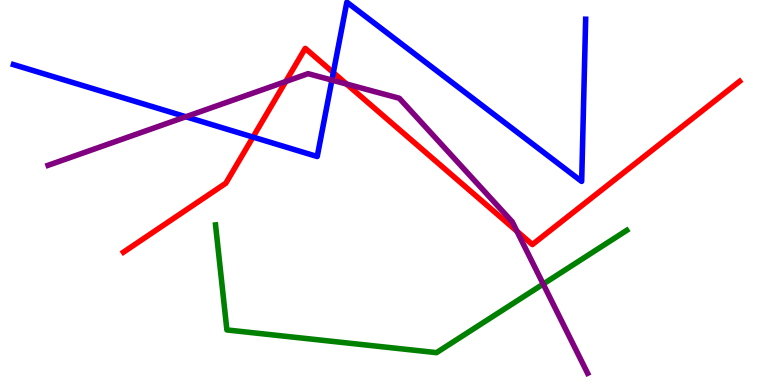[{'lines': ['blue', 'red'], 'intersections': [{'x': 3.26, 'y': 6.44}, {'x': 4.3, 'y': 8.11}]}, {'lines': ['green', 'red'], 'intersections': []}, {'lines': ['purple', 'red'], 'intersections': [{'x': 3.69, 'y': 7.88}, {'x': 4.47, 'y': 7.82}, {'x': 6.67, 'y': 3.99}]}, {'lines': ['blue', 'green'], 'intersections': []}, {'lines': ['blue', 'purple'], 'intersections': [{'x': 2.4, 'y': 6.97}, {'x': 4.28, 'y': 7.92}]}, {'lines': ['green', 'purple'], 'intersections': [{'x': 7.01, 'y': 2.62}]}]